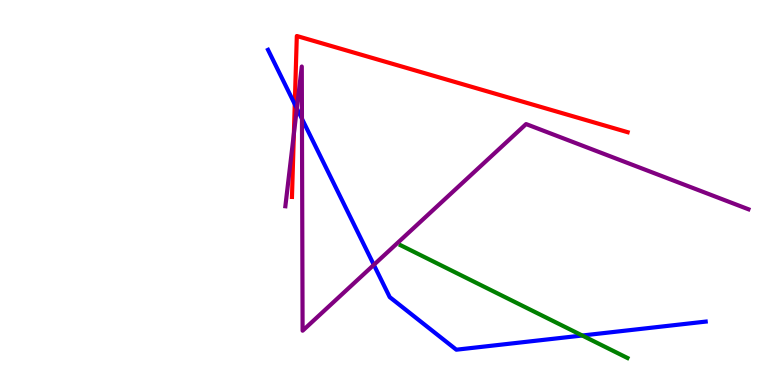[{'lines': ['blue', 'red'], 'intersections': [{'x': 3.8, 'y': 7.29}]}, {'lines': ['green', 'red'], 'intersections': []}, {'lines': ['purple', 'red'], 'intersections': [{'x': 3.79, 'y': 6.52}]}, {'lines': ['blue', 'green'], 'intersections': [{'x': 7.51, 'y': 1.29}]}, {'lines': ['blue', 'purple'], 'intersections': [{'x': 3.83, 'y': 7.18}, {'x': 3.9, 'y': 6.92}, {'x': 4.82, 'y': 3.12}]}, {'lines': ['green', 'purple'], 'intersections': []}]